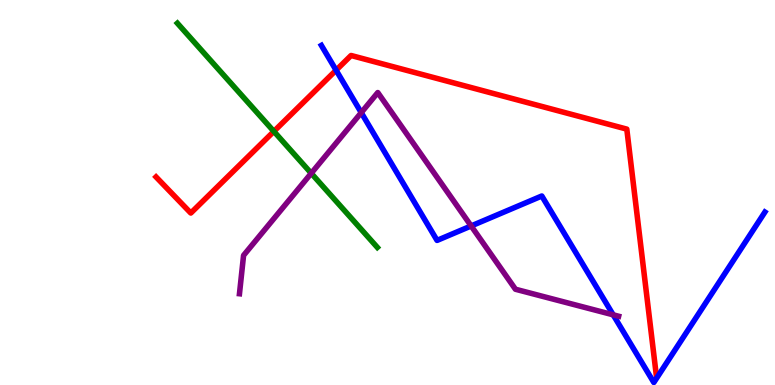[{'lines': ['blue', 'red'], 'intersections': [{'x': 4.34, 'y': 8.18}]}, {'lines': ['green', 'red'], 'intersections': [{'x': 3.53, 'y': 6.59}]}, {'lines': ['purple', 'red'], 'intersections': []}, {'lines': ['blue', 'green'], 'intersections': []}, {'lines': ['blue', 'purple'], 'intersections': [{'x': 4.66, 'y': 7.07}, {'x': 6.08, 'y': 4.13}, {'x': 7.91, 'y': 1.82}]}, {'lines': ['green', 'purple'], 'intersections': [{'x': 4.02, 'y': 5.5}]}]